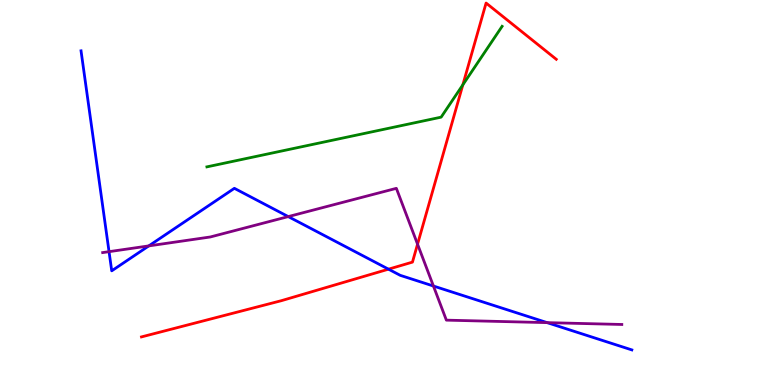[{'lines': ['blue', 'red'], 'intersections': [{'x': 5.01, 'y': 3.01}]}, {'lines': ['green', 'red'], 'intersections': [{'x': 5.97, 'y': 7.8}]}, {'lines': ['purple', 'red'], 'intersections': [{'x': 5.39, 'y': 3.66}]}, {'lines': ['blue', 'green'], 'intersections': []}, {'lines': ['blue', 'purple'], 'intersections': [{'x': 1.41, 'y': 3.46}, {'x': 1.92, 'y': 3.61}, {'x': 3.72, 'y': 4.37}, {'x': 5.59, 'y': 2.57}, {'x': 7.06, 'y': 1.62}]}, {'lines': ['green', 'purple'], 'intersections': []}]